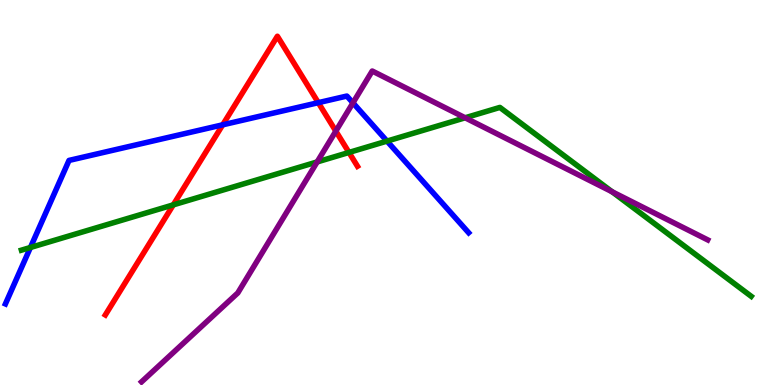[{'lines': ['blue', 'red'], 'intersections': [{'x': 2.87, 'y': 6.76}, {'x': 4.11, 'y': 7.33}]}, {'lines': ['green', 'red'], 'intersections': [{'x': 2.24, 'y': 4.68}, {'x': 4.5, 'y': 6.04}]}, {'lines': ['purple', 'red'], 'intersections': [{'x': 4.33, 'y': 6.59}]}, {'lines': ['blue', 'green'], 'intersections': [{'x': 0.393, 'y': 3.57}, {'x': 4.99, 'y': 6.34}]}, {'lines': ['blue', 'purple'], 'intersections': [{'x': 4.55, 'y': 7.33}]}, {'lines': ['green', 'purple'], 'intersections': [{'x': 4.09, 'y': 5.79}, {'x': 6.0, 'y': 6.94}, {'x': 7.9, 'y': 5.02}]}]